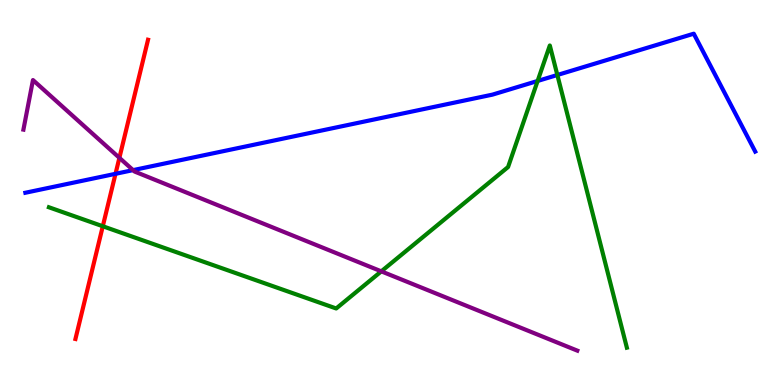[{'lines': ['blue', 'red'], 'intersections': [{'x': 1.49, 'y': 5.49}]}, {'lines': ['green', 'red'], 'intersections': [{'x': 1.33, 'y': 4.12}]}, {'lines': ['purple', 'red'], 'intersections': [{'x': 1.54, 'y': 5.9}]}, {'lines': ['blue', 'green'], 'intersections': [{'x': 6.94, 'y': 7.9}, {'x': 7.19, 'y': 8.05}]}, {'lines': ['blue', 'purple'], 'intersections': [{'x': 1.72, 'y': 5.58}]}, {'lines': ['green', 'purple'], 'intersections': [{'x': 4.92, 'y': 2.95}]}]